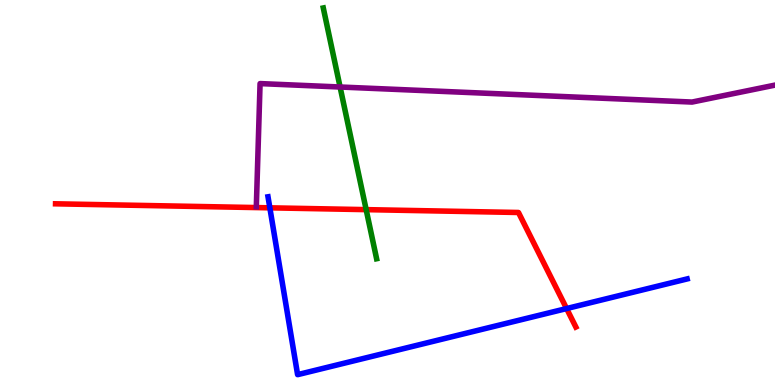[{'lines': ['blue', 'red'], 'intersections': [{'x': 3.48, 'y': 4.6}, {'x': 7.31, 'y': 1.99}]}, {'lines': ['green', 'red'], 'intersections': [{'x': 4.72, 'y': 4.55}]}, {'lines': ['purple', 'red'], 'intersections': []}, {'lines': ['blue', 'green'], 'intersections': []}, {'lines': ['blue', 'purple'], 'intersections': []}, {'lines': ['green', 'purple'], 'intersections': [{'x': 4.39, 'y': 7.74}]}]